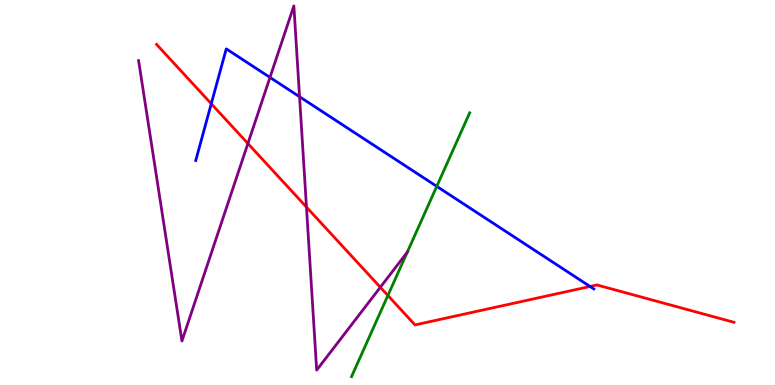[{'lines': ['blue', 'red'], 'intersections': [{'x': 2.73, 'y': 7.31}, {'x': 7.61, 'y': 2.56}]}, {'lines': ['green', 'red'], 'intersections': [{'x': 5.0, 'y': 2.33}]}, {'lines': ['purple', 'red'], 'intersections': [{'x': 3.2, 'y': 6.27}, {'x': 3.95, 'y': 4.62}, {'x': 4.91, 'y': 2.54}]}, {'lines': ['blue', 'green'], 'intersections': [{'x': 5.64, 'y': 5.16}]}, {'lines': ['blue', 'purple'], 'intersections': [{'x': 3.48, 'y': 7.99}, {'x': 3.87, 'y': 7.49}]}, {'lines': ['green', 'purple'], 'intersections': [{'x': 5.25, 'y': 3.45}]}]